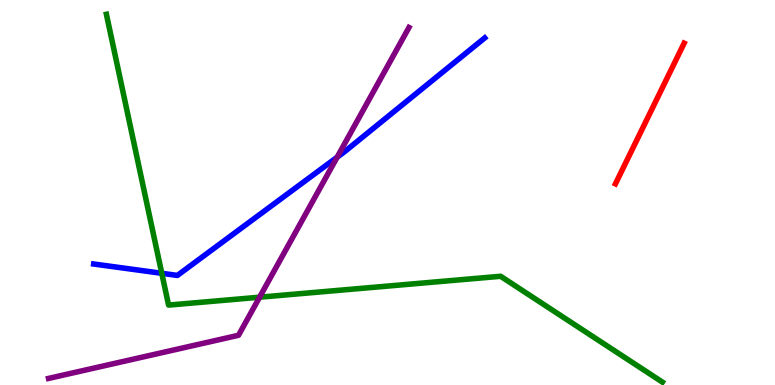[{'lines': ['blue', 'red'], 'intersections': []}, {'lines': ['green', 'red'], 'intersections': []}, {'lines': ['purple', 'red'], 'intersections': []}, {'lines': ['blue', 'green'], 'intersections': [{'x': 2.09, 'y': 2.9}]}, {'lines': ['blue', 'purple'], 'intersections': [{'x': 4.35, 'y': 5.92}]}, {'lines': ['green', 'purple'], 'intersections': [{'x': 3.35, 'y': 2.28}]}]